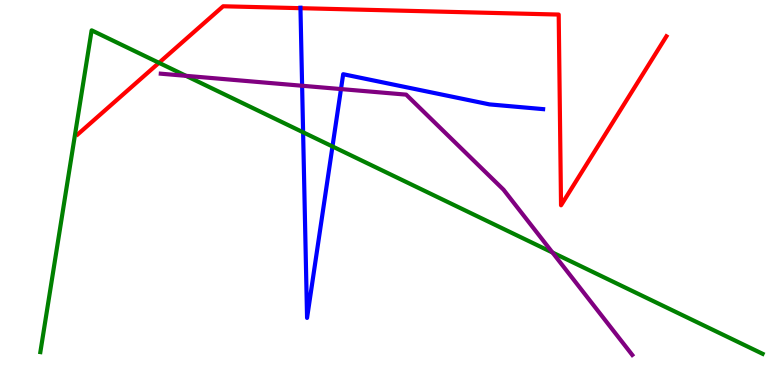[{'lines': ['blue', 'red'], 'intersections': [{'x': 3.88, 'y': 9.79}]}, {'lines': ['green', 'red'], 'intersections': [{'x': 2.05, 'y': 8.37}]}, {'lines': ['purple', 'red'], 'intersections': []}, {'lines': ['blue', 'green'], 'intersections': [{'x': 3.91, 'y': 6.56}, {'x': 4.29, 'y': 6.2}]}, {'lines': ['blue', 'purple'], 'intersections': [{'x': 3.9, 'y': 7.77}, {'x': 4.4, 'y': 7.69}]}, {'lines': ['green', 'purple'], 'intersections': [{'x': 2.4, 'y': 8.03}, {'x': 7.13, 'y': 3.44}]}]